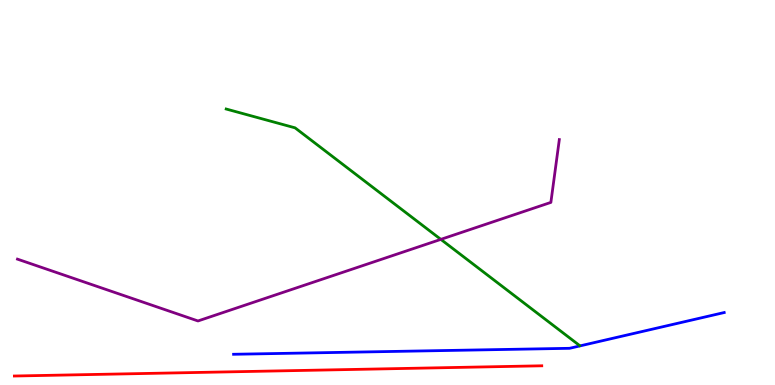[{'lines': ['blue', 'red'], 'intersections': []}, {'lines': ['green', 'red'], 'intersections': []}, {'lines': ['purple', 'red'], 'intersections': []}, {'lines': ['blue', 'green'], 'intersections': []}, {'lines': ['blue', 'purple'], 'intersections': []}, {'lines': ['green', 'purple'], 'intersections': [{'x': 5.69, 'y': 3.78}]}]